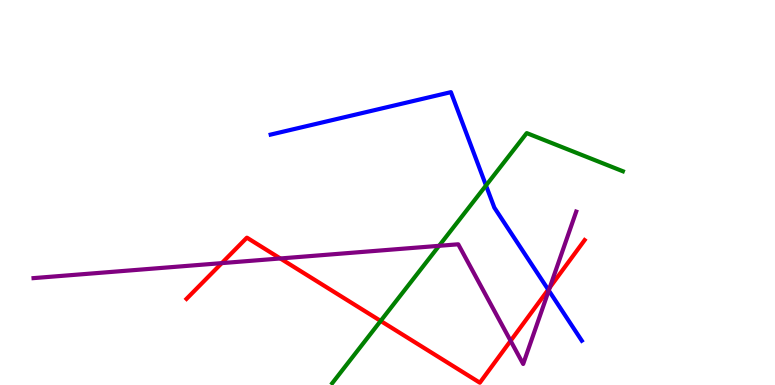[{'lines': ['blue', 'red'], 'intersections': [{'x': 7.07, 'y': 2.48}]}, {'lines': ['green', 'red'], 'intersections': [{'x': 4.91, 'y': 1.66}]}, {'lines': ['purple', 'red'], 'intersections': [{'x': 2.86, 'y': 3.17}, {'x': 3.62, 'y': 3.29}, {'x': 6.59, 'y': 1.15}, {'x': 7.09, 'y': 2.53}]}, {'lines': ['blue', 'green'], 'intersections': [{'x': 6.27, 'y': 5.18}]}, {'lines': ['blue', 'purple'], 'intersections': [{'x': 7.08, 'y': 2.46}]}, {'lines': ['green', 'purple'], 'intersections': [{'x': 5.67, 'y': 3.62}]}]